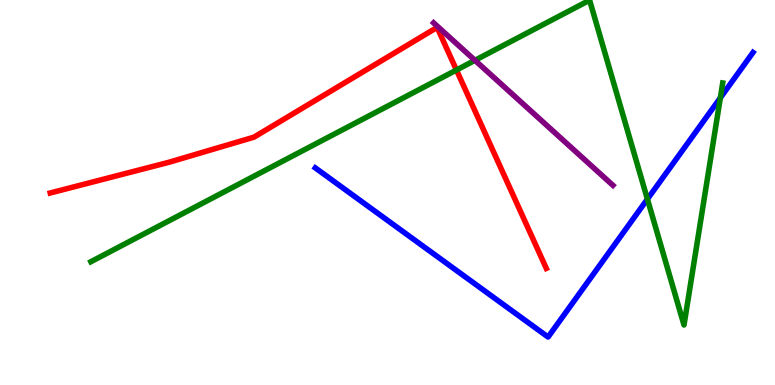[{'lines': ['blue', 'red'], 'intersections': []}, {'lines': ['green', 'red'], 'intersections': [{'x': 5.89, 'y': 8.18}]}, {'lines': ['purple', 'red'], 'intersections': []}, {'lines': ['blue', 'green'], 'intersections': [{'x': 8.35, 'y': 4.83}, {'x': 9.29, 'y': 7.46}]}, {'lines': ['blue', 'purple'], 'intersections': []}, {'lines': ['green', 'purple'], 'intersections': [{'x': 6.13, 'y': 8.43}]}]